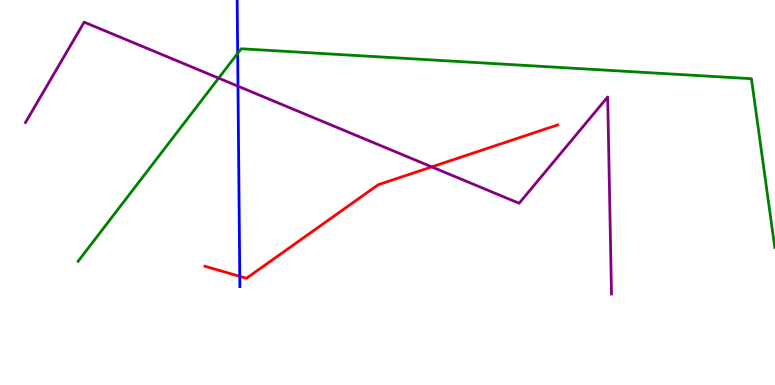[{'lines': ['blue', 'red'], 'intersections': [{'x': 3.09, 'y': 2.82}]}, {'lines': ['green', 'red'], 'intersections': []}, {'lines': ['purple', 'red'], 'intersections': [{'x': 5.57, 'y': 5.67}]}, {'lines': ['blue', 'green'], 'intersections': [{'x': 3.07, 'y': 8.61}]}, {'lines': ['blue', 'purple'], 'intersections': [{'x': 3.07, 'y': 7.76}]}, {'lines': ['green', 'purple'], 'intersections': [{'x': 2.82, 'y': 7.97}]}]